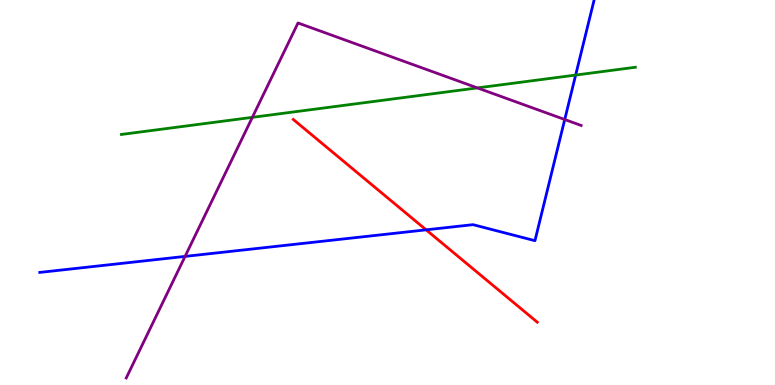[{'lines': ['blue', 'red'], 'intersections': [{'x': 5.5, 'y': 4.03}]}, {'lines': ['green', 'red'], 'intersections': []}, {'lines': ['purple', 'red'], 'intersections': []}, {'lines': ['blue', 'green'], 'intersections': [{'x': 7.43, 'y': 8.05}]}, {'lines': ['blue', 'purple'], 'intersections': [{'x': 2.39, 'y': 3.34}, {'x': 7.29, 'y': 6.9}]}, {'lines': ['green', 'purple'], 'intersections': [{'x': 3.26, 'y': 6.95}, {'x': 6.16, 'y': 7.72}]}]